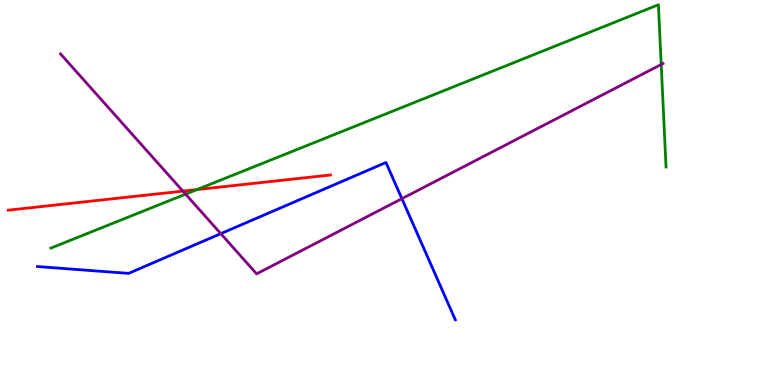[{'lines': ['blue', 'red'], 'intersections': []}, {'lines': ['green', 'red'], 'intersections': [{'x': 2.54, 'y': 5.08}]}, {'lines': ['purple', 'red'], 'intersections': [{'x': 2.36, 'y': 5.04}]}, {'lines': ['blue', 'green'], 'intersections': []}, {'lines': ['blue', 'purple'], 'intersections': [{'x': 2.85, 'y': 3.93}, {'x': 5.19, 'y': 4.84}]}, {'lines': ['green', 'purple'], 'intersections': [{'x': 2.39, 'y': 4.96}, {'x': 8.53, 'y': 8.33}]}]